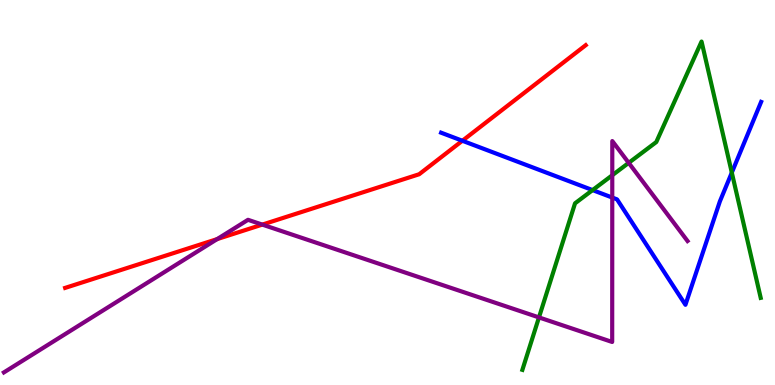[{'lines': ['blue', 'red'], 'intersections': [{'x': 5.97, 'y': 6.34}]}, {'lines': ['green', 'red'], 'intersections': []}, {'lines': ['purple', 'red'], 'intersections': [{'x': 2.8, 'y': 3.79}, {'x': 3.38, 'y': 4.17}]}, {'lines': ['blue', 'green'], 'intersections': [{'x': 7.65, 'y': 5.06}, {'x': 9.44, 'y': 5.52}]}, {'lines': ['blue', 'purple'], 'intersections': [{'x': 7.9, 'y': 4.87}]}, {'lines': ['green', 'purple'], 'intersections': [{'x': 6.95, 'y': 1.76}, {'x': 7.9, 'y': 5.45}, {'x': 8.11, 'y': 5.77}]}]